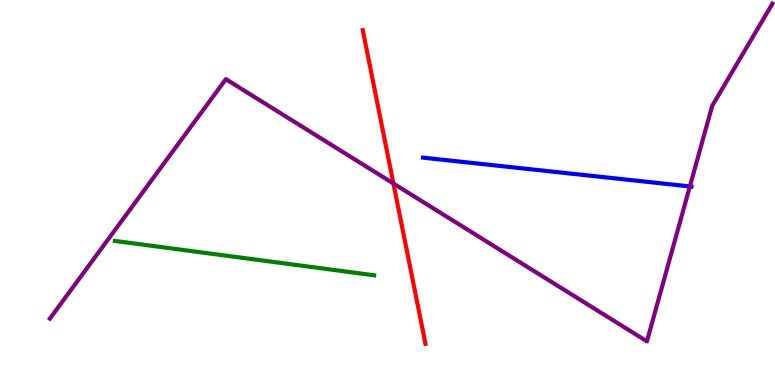[{'lines': ['blue', 'red'], 'intersections': []}, {'lines': ['green', 'red'], 'intersections': []}, {'lines': ['purple', 'red'], 'intersections': [{'x': 5.08, 'y': 5.23}]}, {'lines': ['blue', 'green'], 'intersections': []}, {'lines': ['blue', 'purple'], 'intersections': [{'x': 8.9, 'y': 5.16}]}, {'lines': ['green', 'purple'], 'intersections': []}]